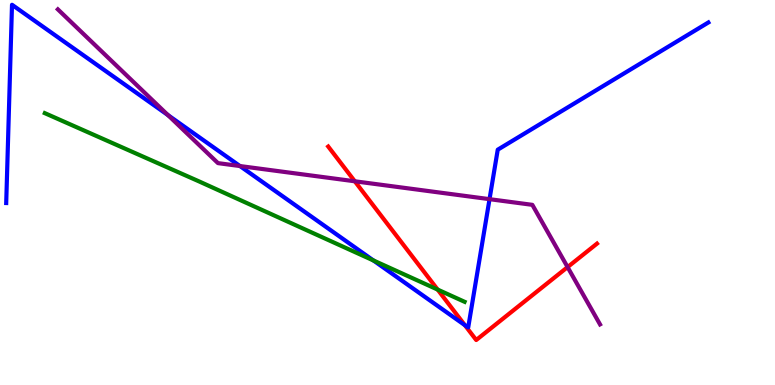[{'lines': ['blue', 'red'], 'intersections': [{'x': 6.0, 'y': 1.55}]}, {'lines': ['green', 'red'], 'intersections': [{'x': 5.65, 'y': 2.48}]}, {'lines': ['purple', 'red'], 'intersections': [{'x': 4.58, 'y': 5.29}, {'x': 7.32, 'y': 3.06}]}, {'lines': ['blue', 'green'], 'intersections': [{'x': 4.82, 'y': 3.23}]}, {'lines': ['blue', 'purple'], 'intersections': [{'x': 2.17, 'y': 7.01}, {'x': 3.1, 'y': 5.69}, {'x': 6.32, 'y': 4.83}]}, {'lines': ['green', 'purple'], 'intersections': []}]